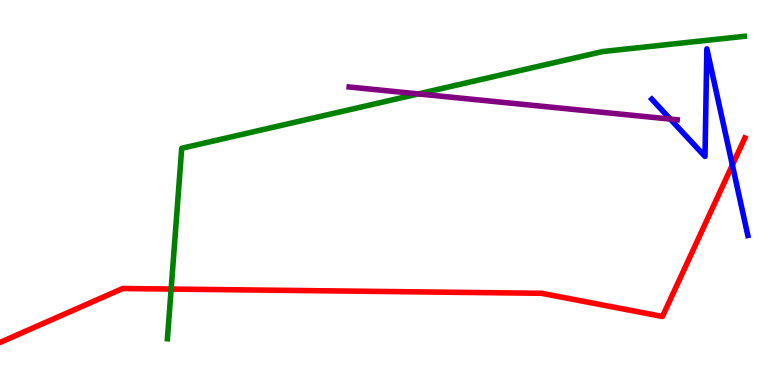[{'lines': ['blue', 'red'], 'intersections': [{'x': 9.45, 'y': 5.71}]}, {'lines': ['green', 'red'], 'intersections': [{'x': 2.21, 'y': 2.49}]}, {'lines': ['purple', 'red'], 'intersections': []}, {'lines': ['blue', 'green'], 'intersections': []}, {'lines': ['blue', 'purple'], 'intersections': [{'x': 8.65, 'y': 6.91}]}, {'lines': ['green', 'purple'], 'intersections': [{'x': 5.4, 'y': 7.56}]}]